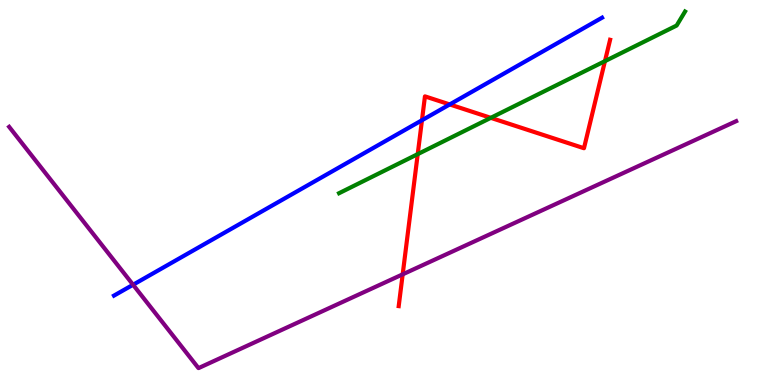[{'lines': ['blue', 'red'], 'intersections': [{'x': 5.44, 'y': 6.88}, {'x': 5.8, 'y': 7.29}]}, {'lines': ['green', 'red'], 'intersections': [{'x': 5.39, 'y': 6.0}, {'x': 6.33, 'y': 6.94}, {'x': 7.81, 'y': 8.41}]}, {'lines': ['purple', 'red'], 'intersections': [{'x': 5.2, 'y': 2.87}]}, {'lines': ['blue', 'green'], 'intersections': []}, {'lines': ['blue', 'purple'], 'intersections': [{'x': 1.72, 'y': 2.6}]}, {'lines': ['green', 'purple'], 'intersections': []}]